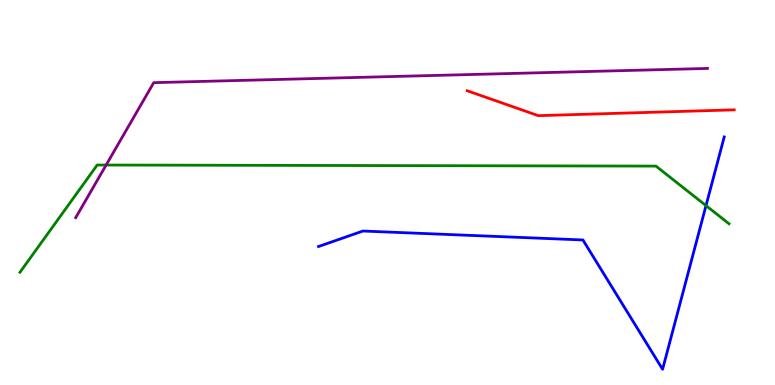[{'lines': ['blue', 'red'], 'intersections': []}, {'lines': ['green', 'red'], 'intersections': []}, {'lines': ['purple', 'red'], 'intersections': []}, {'lines': ['blue', 'green'], 'intersections': [{'x': 9.11, 'y': 4.66}]}, {'lines': ['blue', 'purple'], 'intersections': []}, {'lines': ['green', 'purple'], 'intersections': [{'x': 1.37, 'y': 5.71}]}]